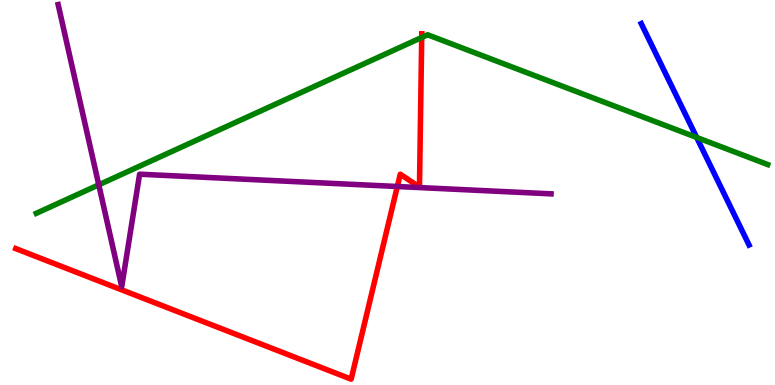[{'lines': ['blue', 'red'], 'intersections': []}, {'lines': ['green', 'red'], 'intersections': [{'x': 5.44, 'y': 9.03}]}, {'lines': ['purple', 'red'], 'intersections': [{'x': 5.13, 'y': 5.16}]}, {'lines': ['blue', 'green'], 'intersections': [{'x': 8.99, 'y': 6.43}]}, {'lines': ['blue', 'purple'], 'intersections': []}, {'lines': ['green', 'purple'], 'intersections': [{'x': 1.27, 'y': 5.2}]}]